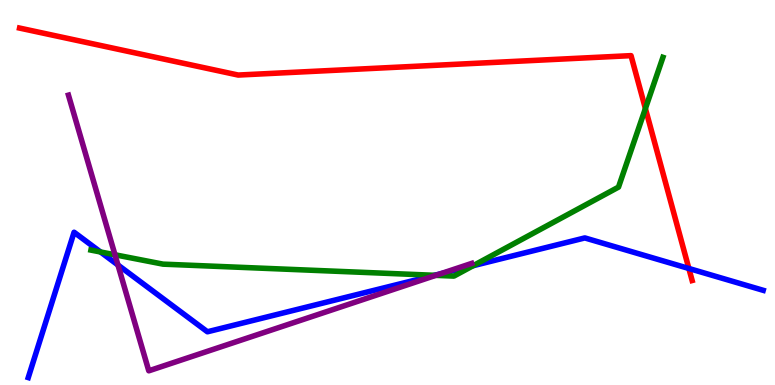[{'lines': ['blue', 'red'], 'intersections': [{'x': 8.89, 'y': 3.03}]}, {'lines': ['green', 'red'], 'intersections': [{'x': 8.33, 'y': 7.18}]}, {'lines': ['purple', 'red'], 'intersections': []}, {'lines': ['blue', 'green'], 'intersections': [{'x': 1.3, 'y': 3.46}, {'x': 5.61, 'y': 2.85}, {'x': 6.11, 'y': 3.1}]}, {'lines': ['blue', 'purple'], 'intersections': [{'x': 1.52, 'y': 3.12}, {'x': 5.68, 'y': 2.89}]}, {'lines': ['green', 'purple'], 'intersections': [{'x': 1.48, 'y': 3.38}, {'x': 5.62, 'y': 2.85}]}]